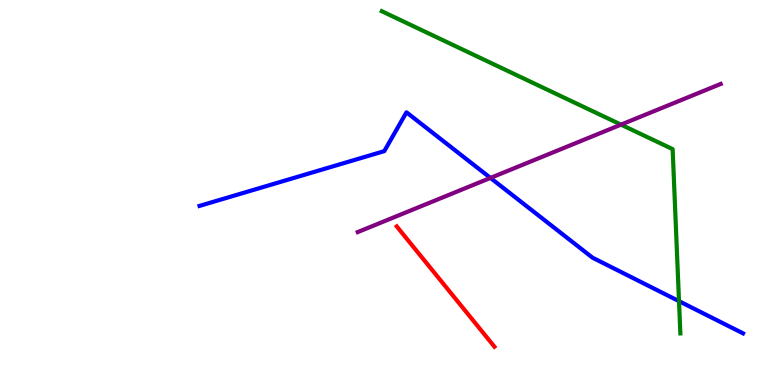[{'lines': ['blue', 'red'], 'intersections': []}, {'lines': ['green', 'red'], 'intersections': []}, {'lines': ['purple', 'red'], 'intersections': []}, {'lines': ['blue', 'green'], 'intersections': [{'x': 8.76, 'y': 2.18}]}, {'lines': ['blue', 'purple'], 'intersections': [{'x': 6.33, 'y': 5.38}]}, {'lines': ['green', 'purple'], 'intersections': [{'x': 8.01, 'y': 6.76}]}]